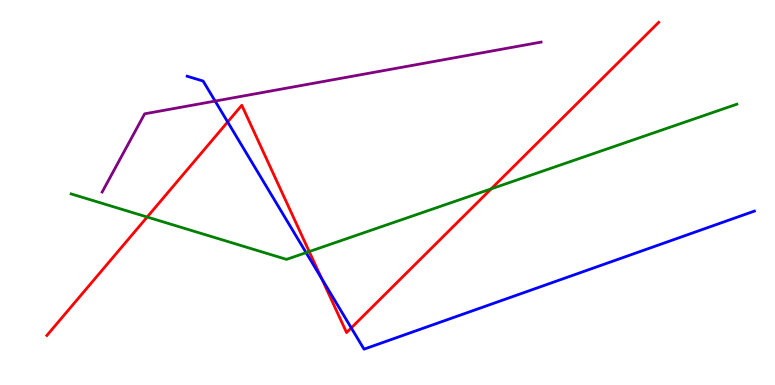[{'lines': ['blue', 'red'], 'intersections': [{'x': 2.94, 'y': 6.83}, {'x': 4.15, 'y': 2.76}, {'x': 4.53, 'y': 1.48}]}, {'lines': ['green', 'red'], 'intersections': [{'x': 1.9, 'y': 4.36}, {'x': 3.99, 'y': 3.47}, {'x': 6.34, 'y': 5.09}]}, {'lines': ['purple', 'red'], 'intersections': []}, {'lines': ['blue', 'green'], 'intersections': [{'x': 3.95, 'y': 3.44}]}, {'lines': ['blue', 'purple'], 'intersections': [{'x': 2.78, 'y': 7.37}]}, {'lines': ['green', 'purple'], 'intersections': []}]